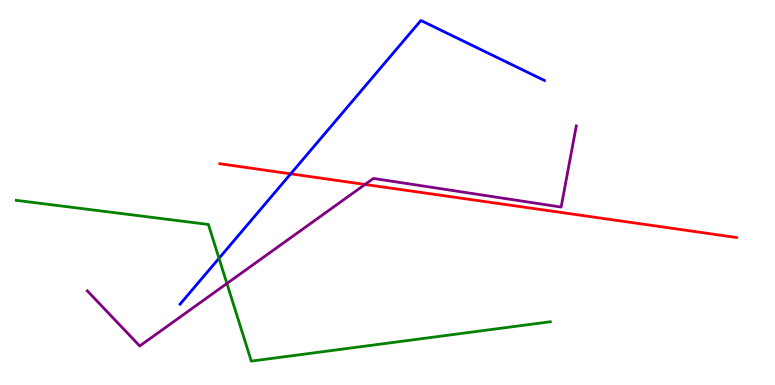[{'lines': ['blue', 'red'], 'intersections': [{'x': 3.75, 'y': 5.48}]}, {'lines': ['green', 'red'], 'intersections': []}, {'lines': ['purple', 'red'], 'intersections': [{'x': 4.71, 'y': 5.21}]}, {'lines': ['blue', 'green'], 'intersections': [{'x': 2.83, 'y': 3.29}]}, {'lines': ['blue', 'purple'], 'intersections': []}, {'lines': ['green', 'purple'], 'intersections': [{'x': 2.93, 'y': 2.64}]}]